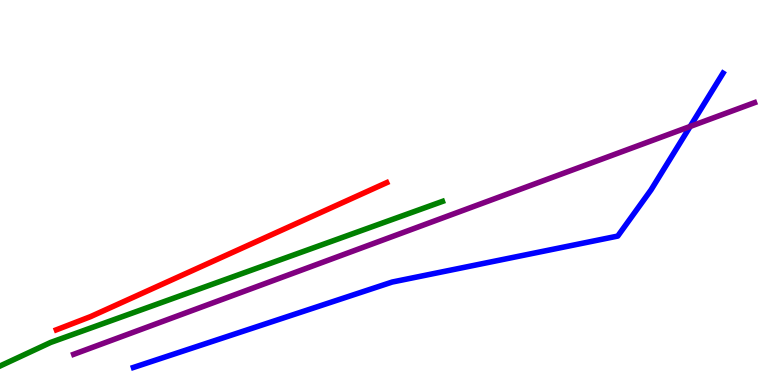[{'lines': ['blue', 'red'], 'intersections': []}, {'lines': ['green', 'red'], 'intersections': []}, {'lines': ['purple', 'red'], 'intersections': []}, {'lines': ['blue', 'green'], 'intersections': []}, {'lines': ['blue', 'purple'], 'intersections': [{'x': 8.91, 'y': 6.72}]}, {'lines': ['green', 'purple'], 'intersections': []}]